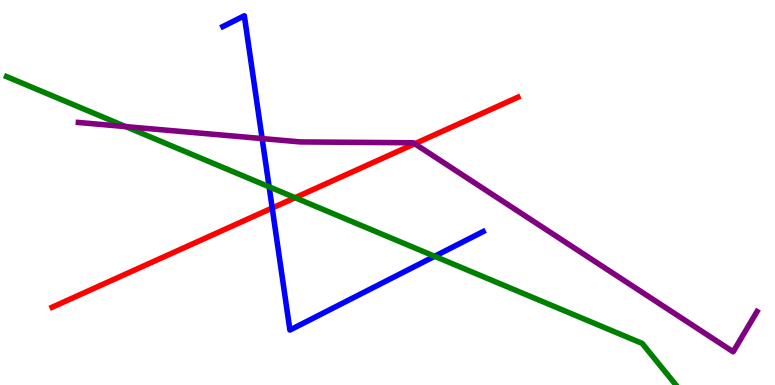[{'lines': ['blue', 'red'], 'intersections': [{'x': 3.51, 'y': 4.6}]}, {'lines': ['green', 'red'], 'intersections': [{'x': 3.81, 'y': 4.86}]}, {'lines': ['purple', 'red'], 'intersections': [{'x': 5.35, 'y': 6.27}]}, {'lines': ['blue', 'green'], 'intersections': [{'x': 3.47, 'y': 5.15}, {'x': 5.61, 'y': 3.34}]}, {'lines': ['blue', 'purple'], 'intersections': [{'x': 3.38, 'y': 6.4}]}, {'lines': ['green', 'purple'], 'intersections': [{'x': 1.62, 'y': 6.71}]}]